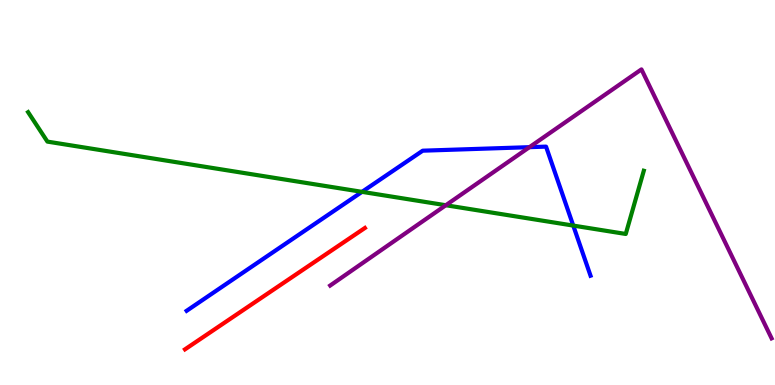[{'lines': ['blue', 'red'], 'intersections': []}, {'lines': ['green', 'red'], 'intersections': []}, {'lines': ['purple', 'red'], 'intersections': []}, {'lines': ['blue', 'green'], 'intersections': [{'x': 4.67, 'y': 5.02}, {'x': 7.4, 'y': 4.14}]}, {'lines': ['blue', 'purple'], 'intersections': [{'x': 6.83, 'y': 6.18}]}, {'lines': ['green', 'purple'], 'intersections': [{'x': 5.75, 'y': 4.67}]}]